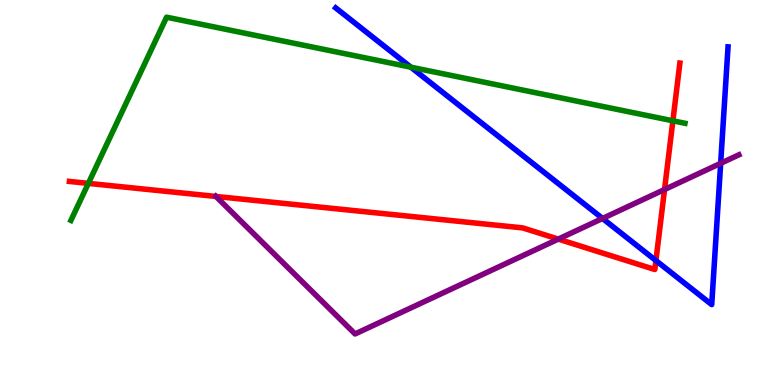[{'lines': ['blue', 'red'], 'intersections': [{'x': 8.46, 'y': 3.23}]}, {'lines': ['green', 'red'], 'intersections': [{'x': 1.14, 'y': 5.24}, {'x': 8.68, 'y': 6.86}]}, {'lines': ['purple', 'red'], 'intersections': [{'x': 2.79, 'y': 4.9}, {'x': 7.2, 'y': 3.79}, {'x': 8.57, 'y': 5.08}]}, {'lines': ['blue', 'green'], 'intersections': [{'x': 5.3, 'y': 8.26}]}, {'lines': ['blue', 'purple'], 'intersections': [{'x': 7.77, 'y': 4.33}, {'x': 9.3, 'y': 5.76}]}, {'lines': ['green', 'purple'], 'intersections': []}]